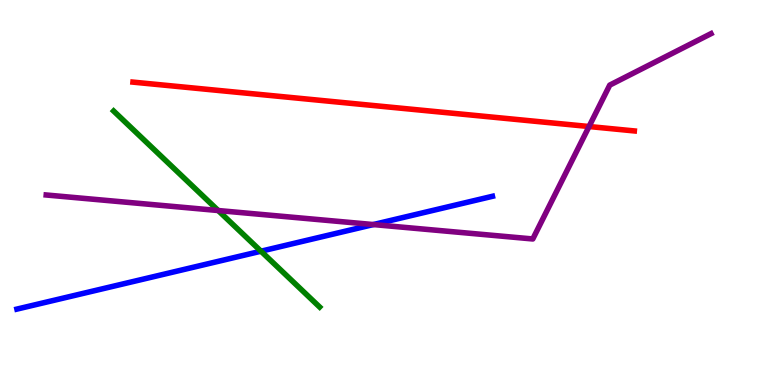[{'lines': ['blue', 'red'], 'intersections': []}, {'lines': ['green', 'red'], 'intersections': []}, {'lines': ['purple', 'red'], 'intersections': [{'x': 7.6, 'y': 6.71}]}, {'lines': ['blue', 'green'], 'intersections': [{'x': 3.37, 'y': 3.48}]}, {'lines': ['blue', 'purple'], 'intersections': [{'x': 4.82, 'y': 4.17}]}, {'lines': ['green', 'purple'], 'intersections': [{'x': 2.82, 'y': 4.53}]}]